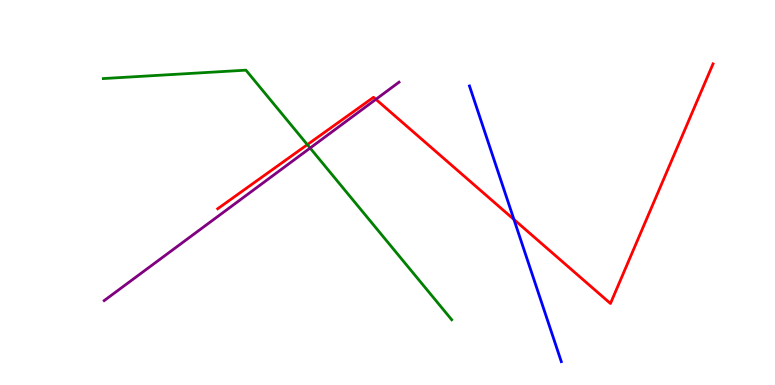[{'lines': ['blue', 'red'], 'intersections': [{'x': 6.63, 'y': 4.3}]}, {'lines': ['green', 'red'], 'intersections': [{'x': 3.97, 'y': 6.24}]}, {'lines': ['purple', 'red'], 'intersections': [{'x': 4.85, 'y': 7.42}]}, {'lines': ['blue', 'green'], 'intersections': []}, {'lines': ['blue', 'purple'], 'intersections': []}, {'lines': ['green', 'purple'], 'intersections': [{'x': 4.0, 'y': 6.15}]}]